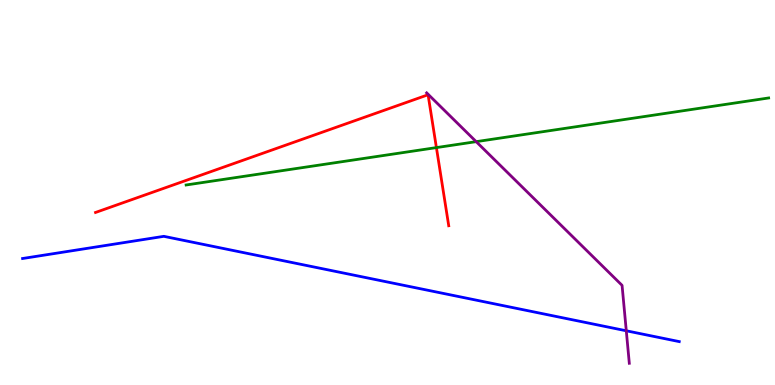[{'lines': ['blue', 'red'], 'intersections': []}, {'lines': ['green', 'red'], 'intersections': [{'x': 5.63, 'y': 6.17}]}, {'lines': ['purple', 'red'], 'intersections': []}, {'lines': ['blue', 'green'], 'intersections': []}, {'lines': ['blue', 'purple'], 'intersections': [{'x': 8.08, 'y': 1.41}]}, {'lines': ['green', 'purple'], 'intersections': [{'x': 6.14, 'y': 6.32}]}]